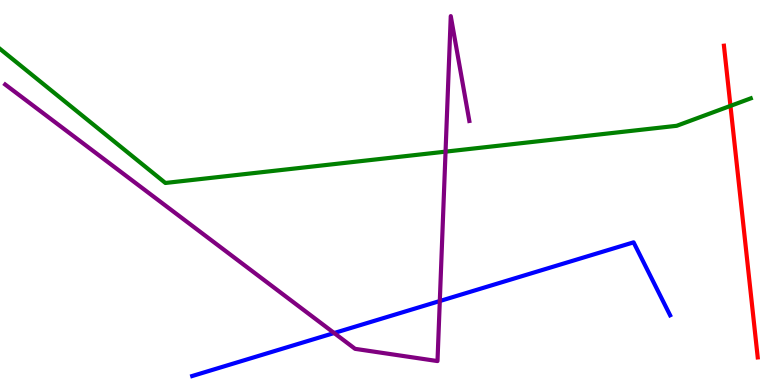[{'lines': ['blue', 'red'], 'intersections': []}, {'lines': ['green', 'red'], 'intersections': [{'x': 9.43, 'y': 7.25}]}, {'lines': ['purple', 'red'], 'intersections': []}, {'lines': ['blue', 'green'], 'intersections': []}, {'lines': ['blue', 'purple'], 'intersections': [{'x': 4.31, 'y': 1.35}, {'x': 5.67, 'y': 2.18}]}, {'lines': ['green', 'purple'], 'intersections': [{'x': 5.75, 'y': 6.06}]}]